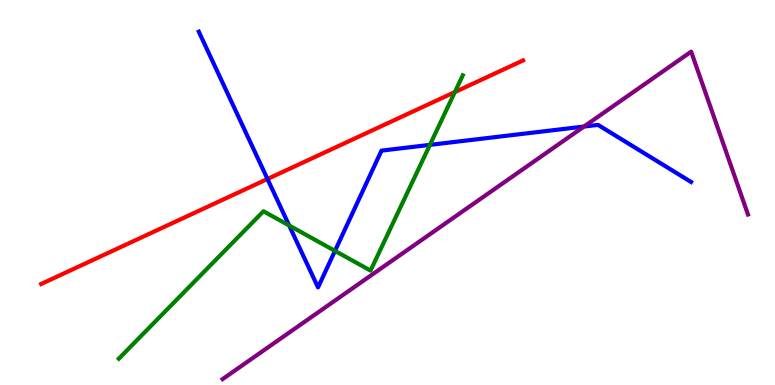[{'lines': ['blue', 'red'], 'intersections': [{'x': 3.45, 'y': 5.35}]}, {'lines': ['green', 'red'], 'intersections': [{'x': 5.87, 'y': 7.61}]}, {'lines': ['purple', 'red'], 'intersections': []}, {'lines': ['blue', 'green'], 'intersections': [{'x': 3.73, 'y': 4.14}, {'x': 4.32, 'y': 3.48}, {'x': 5.55, 'y': 6.24}]}, {'lines': ['blue', 'purple'], 'intersections': [{'x': 7.54, 'y': 6.71}]}, {'lines': ['green', 'purple'], 'intersections': []}]